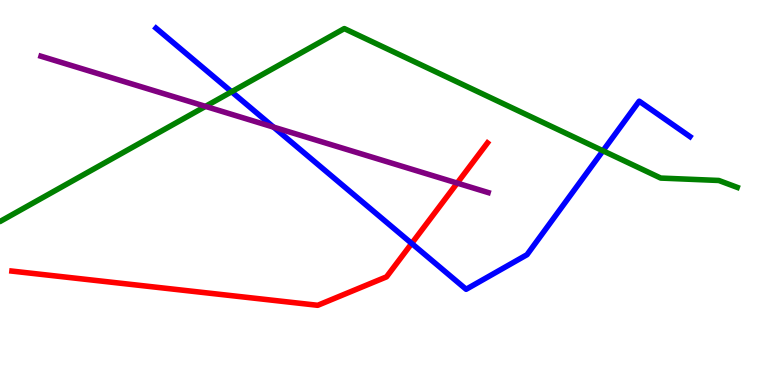[{'lines': ['blue', 'red'], 'intersections': [{'x': 5.31, 'y': 3.68}]}, {'lines': ['green', 'red'], 'intersections': []}, {'lines': ['purple', 'red'], 'intersections': [{'x': 5.9, 'y': 5.24}]}, {'lines': ['blue', 'green'], 'intersections': [{'x': 2.99, 'y': 7.62}, {'x': 7.78, 'y': 6.08}]}, {'lines': ['blue', 'purple'], 'intersections': [{'x': 3.53, 'y': 6.7}]}, {'lines': ['green', 'purple'], 'intersections': [{'x': 2.65, 'y': 7.24}]}]